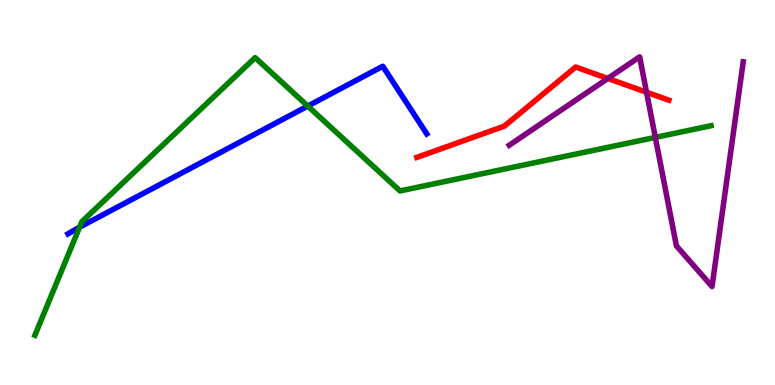[{'lines': ['blue', 'red'], 'intersections': []}, {'lines': ['green', 'red'], 'intersections': []}, {'lines': ['purple', 'red'], 'intersections': [{'x': 7.84, 'y': 7.96}, {'x': 8.34, 'y': 7.6}]}, {'lines': ['blue', 'green'], 'intersections': [{'x': 1.03, 'y': 4.1}, {'x': 3.97, 'y': 7.25}]}, {'lines': ['blue', 'purple'], 'intersections': []}, {'lines': ['green', 'purple'], 'intersections': [{'x': 8.46, 'y': 6.43}]}]